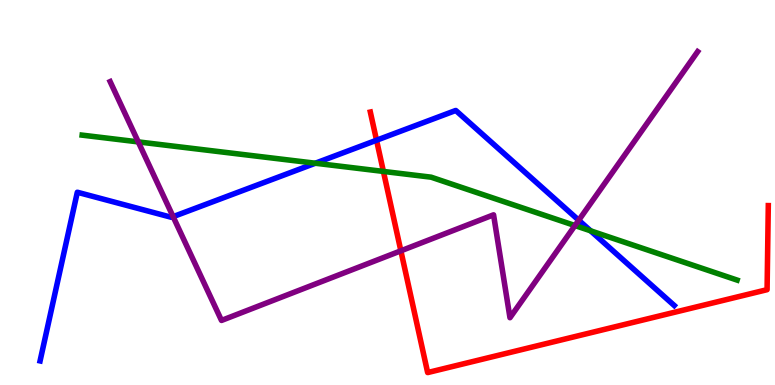[{'lines': ['blue', 'red'], 'intersections': [{'x': 4.86, 'y': 6.36}]}, {'lines': ['green', 'red'], 'intersections': [{'x': 4.95, 'y': 5.55}]}, {'lines': ['purple', 'red'], 'intersections': [{'x': 5.17, 'y': 3.49}]}, {'lines': ['blue', 'green'], 'intersections': [{'x': 4.07, 'y': 5.76}, {'x': 7.62, 'y': 4.01}]}, {'lines': ['blue', 'purple'], 'intersections': [{'x': 2.23, 'y': 4.37}, {'x': 7.47, 'y': 4.28}]}, {'lines': ['green', 'purple'], 'intersections': [{'x': 1.78, 'y': 6.31}, {'x': 7.42, 'y': 4.14}]}]